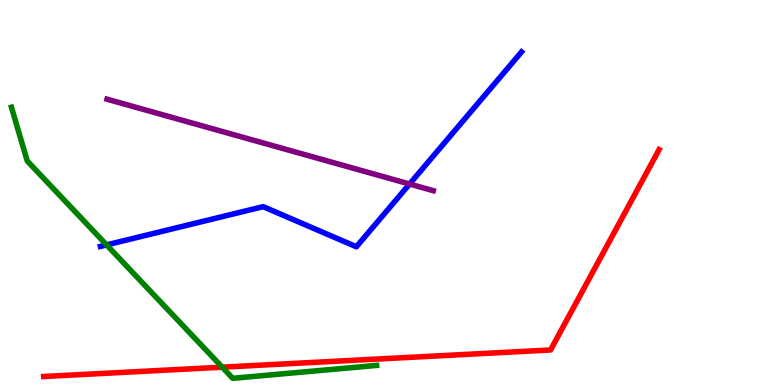[{'lines': ['blue', 'red'], 'intersections': []}, {'lines': ['green', 'red'], 'intersections': [{'x': 2.87, 'y': 0.463}]}, {'lines': ['purple', 'red'], 'intersections': []}, {'lines': ['blue', 'green'], 'intersections': [{'x': 1.38, 'y': 3.64}]}, {'lines': ['blue', 'purple'], 'intersections': [{'x': 5.28, 'y': 5.22}]}, {'lines': ['green', 'purple'], 'intersections': []}]